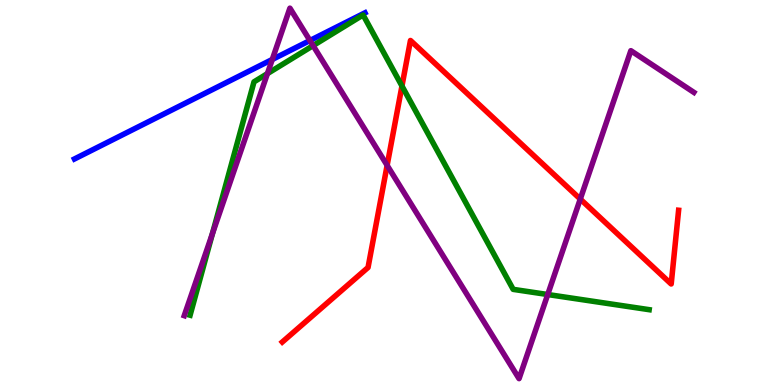[{'lines': ['blue', 'red'], 'intersections': []}, {'lines': ['green', 'red'], 'intersections': [{'x': 5.19, 'y': 7.77}]}, {'lines': ['purple', 'red'], 'intersections': [{'x': 5.0, 'y': 5.71}, {'x': 7.49, 'y': 4.83}]}, {'lines': ['blue', 'green'], 'intersections': []}, {'lines': ['blue', 'purple'], 'intersections': [{'x': 3.51, 'y': 8.46}, {'x': 4.0, 'y': 8.95}]}, {'lines': ['green', 'purple'], 'intersections': [{'x': 2.74, 'y': 3.93}, {'x': 3.45, 'y': 8.09}, {'x': 4.04, 'y': 8.82}, {'x': 7.07, 'y': 2.35}]}]